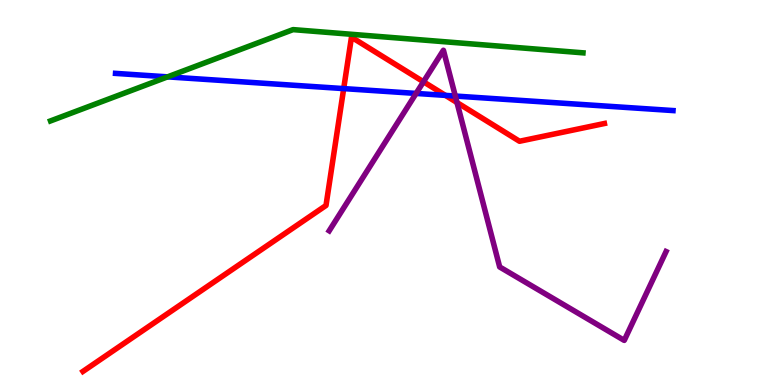[{'lines': ['blue', 'red'], 'intersections': [{'x': 4.43, 'y': 7.7}, {'x': 5.75, 'y': 7.52}]}, {'lines': ['green', 'red'], 'intersections': []}, {'lines': ['purple', 'red'], 'intersections': [{'x': 5.46, 'y': 7.88}, {'x': 5.9, 'y': 7.34}]}, {'lines': ['blue', 'green'], 'intersections': [{'x': 2.16, 'y': 8.0}]}, {'lines': ['blue', 'purple'], 'intersections': [{'x': 5.37, 'y': 7.57}, {'x': 5.88, 'y': 7.51}]}, {'lines': ['green', 'purple'], 'intersections': []}]